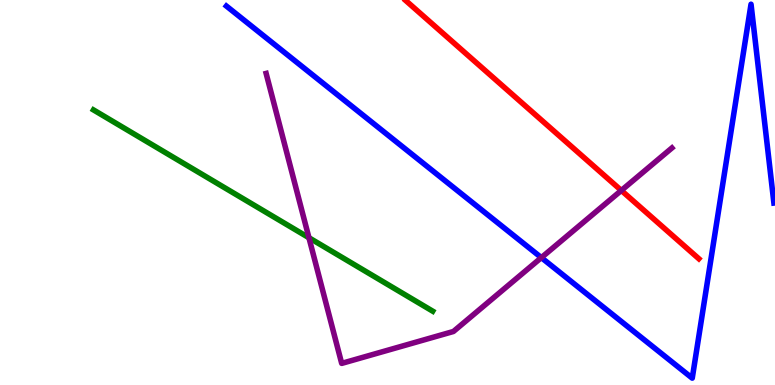[{'lines': ['blue', 'red'], 'intersections': []}, {'lines': ['green', 'red'], 'intersections': []}, {'lines': ['purple', 'red'], 'intersections': [{'x': 8.02, 'y': 5.05}]}, {'lines': ['blue', 'green'], 'intersections': []}, {'lines': ['blue', 'purple'], 'intersections': [{'x': 6.99, 'y': 3.31}]}, {'lines': ['green', 'purple'], 'intersections': [{'x': 3.99, 'y': 3.82}]}]